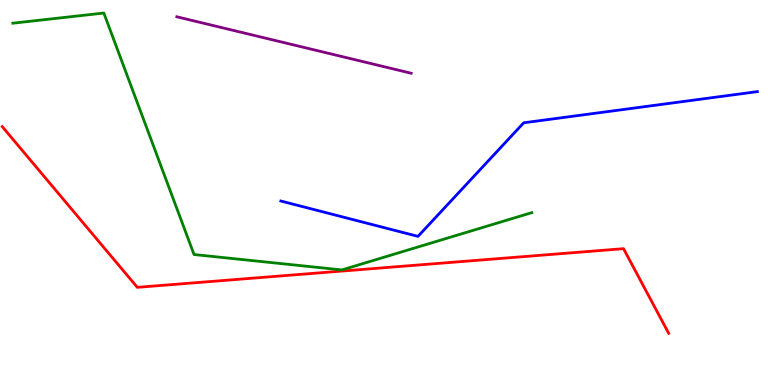[{'lines': ['blue', 'red'], 'intersections': []}, {'lines': ['green', 'red'], 'intersections': []}, {'lines': ['purple', 'red'], 'intersections': []}, {'lines': ['blue', 'green'], 'intersections': []}, {'lines': ['blue', 'purple'], 'intersections': []}, {'lines': ['green', 'purple'], 'intersections': []}]